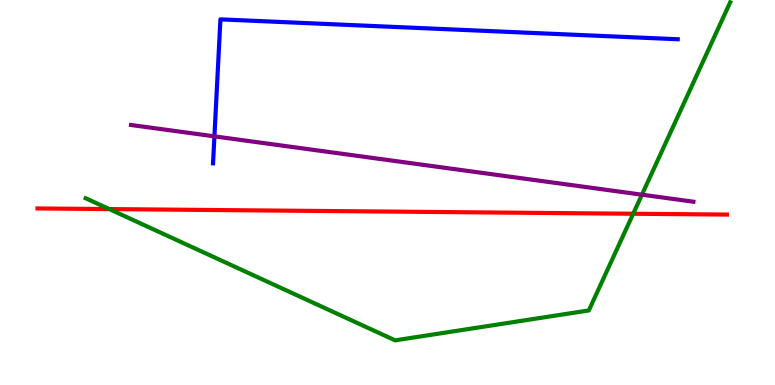[{'lines': ['blue', 'red'], 'intersections': []}, {'lines': ['green', 'red'], 'intersections': [{'x': 1.41, 'y': 4.57}, {'x': 8.17, 'y': 4.45}]}, {'lines': ['purple', 'red'], 'intersections': []}, {'lines': ['blue', 'green'], 'intersections': []}, {'lines': ['blue', 'purple'], 'intersections': [{'x': 2.77, 'y': 6.46}]}, {'lines': ['green', 'purple'], 'intersections': [{'x': 8.28, 'y': 4.94}]}]